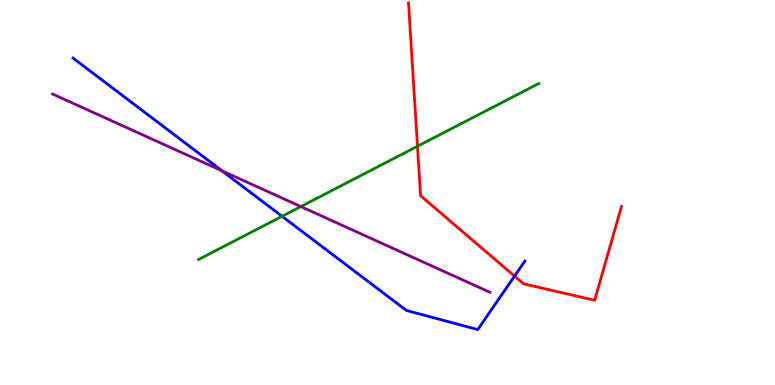[{'lines': ['blue', 'red'], 'intersections': [{'x': 6.64, 'y': 2.83}]}, {'lines': ['green', 'red'], 'intersections': [{'x': 5.39, 'y': 6.2}]}, {'lines': ['purple', 'red'], 'intersections': []}, {'lines': ['blue', 'green'], 'intersections': [{'x': 3.64, 'y': 4.38}]}, {'lines': ['blue', 'purple'], 'intersections': [{'x': 2.86, 'y': 5.56}]}, {'lines': ['green', 'purple'], 'intersections': [{'x': 3.88, 'y': 4.63}]}]